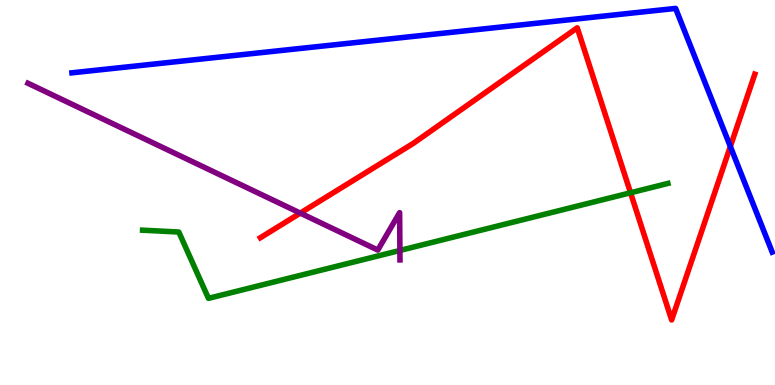[{'lines': ['blue', 'red'], 'intersections': [{'x': 9.42, 'y': 6.19}]}, {'lines': ['green', 'red'], 'intersections': [{'x': 8.14, 'y': 4.99}]}, {'lines': ['purple', 'red'], 'intersections': [{'x': 3.87, 'y': 4.46}]}, {'lines': ['blue', 'green'], 'intersections': []}, {'lines': ['blue', 'purple'], 'intersections': []}, {'lines': ['green', 'purple'], 'intersections': [{'x': 5.16, 'y': 3.49}]}]